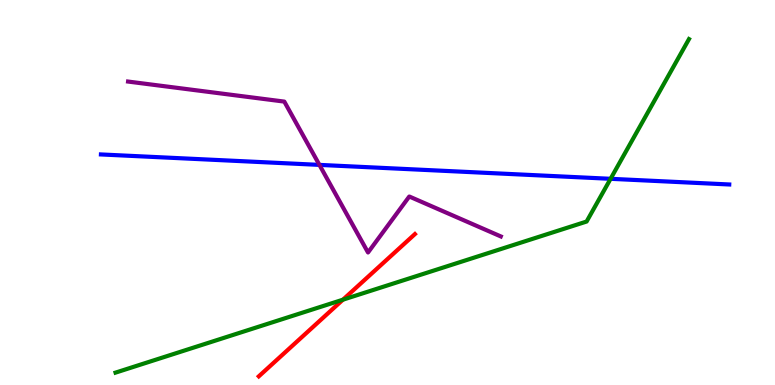[{'lines': ['blue', 'red'], 'intersections': []}, {'lines': ['green', 'red'], 'intersections': [{'x': 4.42, 'y': 2.22}]}, {'lines': ['purple', 'red'], 'intersections': []}, {'lines': ['blue', 'green'], 'intersections': [{'x': 7.88, 'y': 5.36}]}, {'lines': ['blue', 'purple'], 'intersections': [{'x': 4.12, 'y': 5.72}]}, {'lines': ['green', 'purple'], 'intersections': []}]